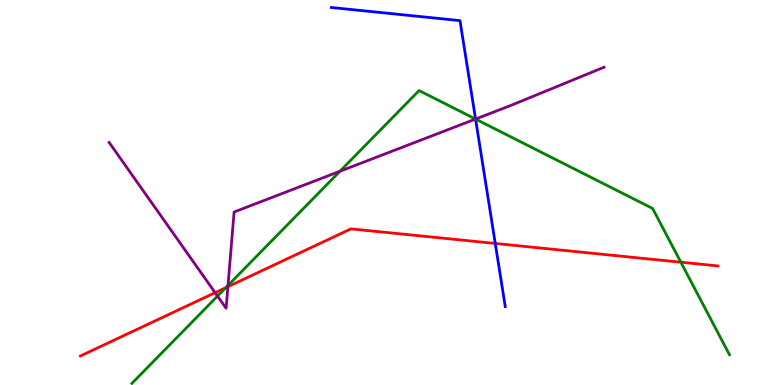[{'lines': ['blue', 'red'], 'intersections': [{'x': 6.39, 'y': 3.68}]}, {'lines': ['green', 'red'], 'intersections': [{'x': 2.91, 'y': 2.53}, {'x': 8.79, 'y': 3.19}]}, {'lines': ['purple', 'red'], 'intersections': [{'x': 2.78, 'y': 2.4}, {'x': 2.94, 'y': 2.55}]}, {'lines': ['blue', 'green'], 'intersections': [{'x': 6.14, 'y': 6.91}]}, {'lines': ['blue', 'purple'], 'intersections': [{'x': 6.14, 'y': 6.91}]}, {'lines': ['green', 'purple'], 'intersections': [{'x': 2.81, 'y': 2.31}, {'x': 2.94, 'y': 2.59}, {'x': 4.39, 'y': 5.55}, {'x': 6.14, 'y': 6.91}]}]